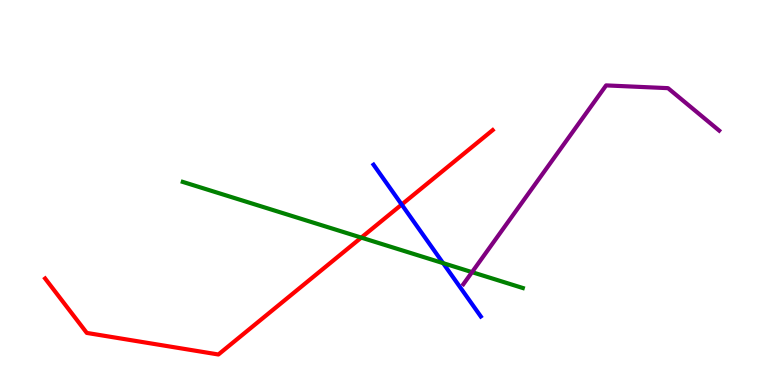[{'lines': ['blue', 'red'], 'intersections': [{'x': 5.18, 'y': 4.69}]}, {'lines': ['green', 'red'], 'intersections': [{'x': 4.66, 'y': 3.83}]}, {'lines': ['purple', 'red'], 'intersections': []}, {'lines': ['blue', 'green'], 'intersections': [{'x': 5.72, 'y': 3.17}]}, {'lines': ['blue', 'purple'], 'intersections': []}, {'lines': ['green', 'purple'], 'intersections': [{'x': 6.09, 'y': 2.93}]}]